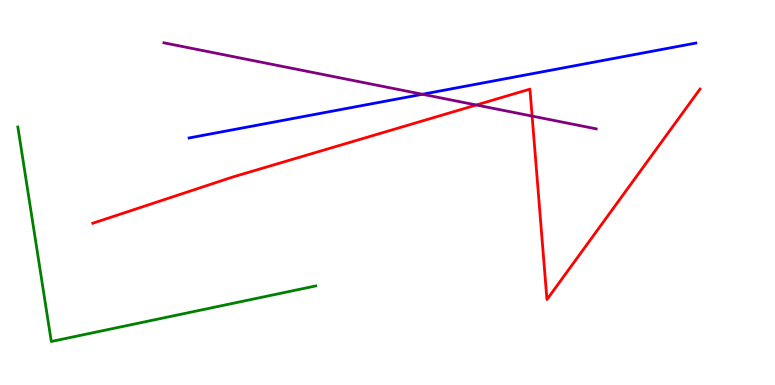[{'lines': ['blue', 'red'], 'intersections': []}, {'lines': ['green', 'red'], 'intersections': []}, {'lines': ['purple', 'red'], 'intersections': [{'x': 6.15, 'y': 7.27}, {'x': 6.87, 'y': 6.98}]}, {'lines': ['blue', 'green'], 'intersections': []}, {'lines': ['blue', 'purple'], 'intersections': [{'x': 5.45, 'y': 7.55}]}, {'lines': ['green', 'purple'], 'intersections': []}]